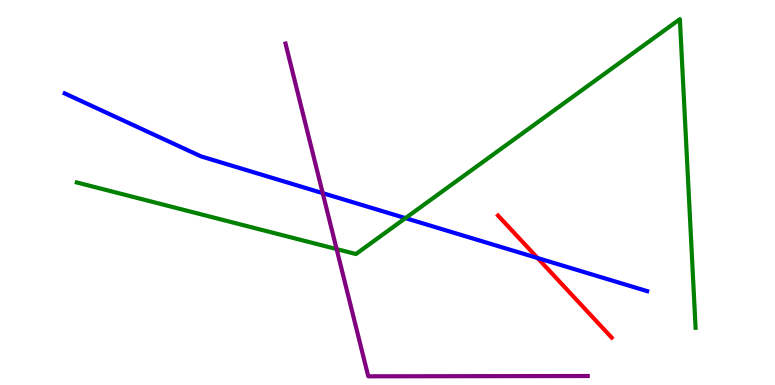[{'lines': ['blue', 'red'], 'intersections': [{'x': 6.94, 'y': 3.3}]}, {'lines': ['green', 'red'], 'intersections': []}, {'lines': ['purple', 'red'], 'intersections': []}, {'lines': ['blue', 'green'], 'intersections': [{'x': 5.23, 'y': 4.33}]}, {'lines': ['blue', 'purple'], 'intersections': [{'x': 4.16, 'y': 4.98}]}, {'lines': ['green', 'purple'], 'intersections': [{'x': 4.34, 'y': 3.53}]}]